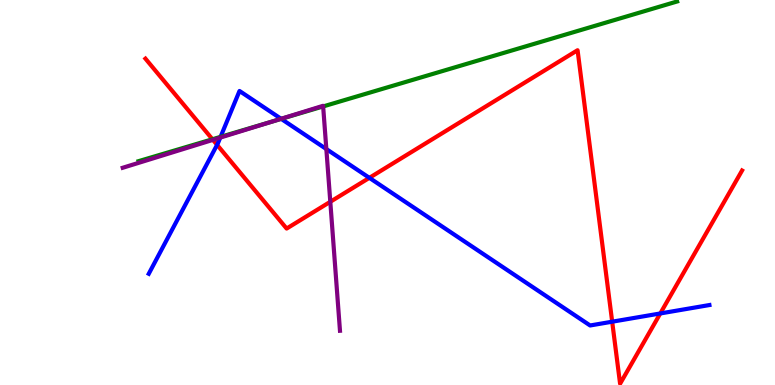[{'lines': ['blue', 'red'], 'intersections': [{'x': 2.8, 'y': 6.24}, {'x': 4.77, 'y': 5.38}, {'x': 7.9, 'y': 1.64}, {'x': 8.52, 'y': 1.86}]}, {'lines': ['green', 'red'], 'intersections': [{'x': 2.74, 'y': 6.38}]}, {'lines': ['purple', 'red'], 'intersections': [{'x': 2.75, 'y': 6.37}, {'x': 4.26, 'y': 4.76}]}, {'lines': ['blue', 'green'], 'intersections': [{'x': 2.85, 'y': 6.45}, {'x': 3.63, 'y': 6.91}]}, {'lines': ['blue', 'purple'], 'intersections': [{'x': 2.84, 'y': 6.43}, {'x': 3.63, 'y': 6.91}, {'x': 4.21, 'y': 6.13}]}, {'lines': ['green', 'purple'], 'intersections': [{'x': 3.51, 'y': 6.84}, {'x': 4.17, 'y': 7.24}]}]